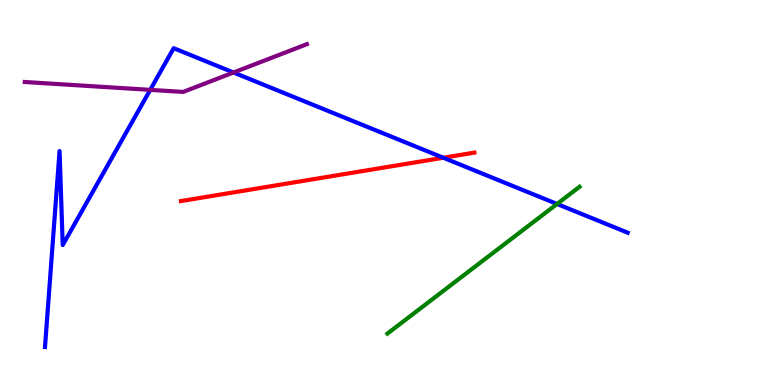[{'lines': ['blue', 'red'], 'intersections': [{'x': 5.72, 'y': 5.9}]}, {'lines': ['green', 'red'], 'intersections': []}, {'lines': ['purple', 'red'], 'intersections': []}, {'lines': ['blue', 'green'], 'intersections': [{'x': 7.19, 'y': 4.7}]}, {'lines': ['blue', 'purple'], 'intersections': [{'x': 1.94, 'y': 7.67}, {'x': 3.01, 'y': 8.12}]}, {'lines': ['green', 'purple'], 'intersections': []}]